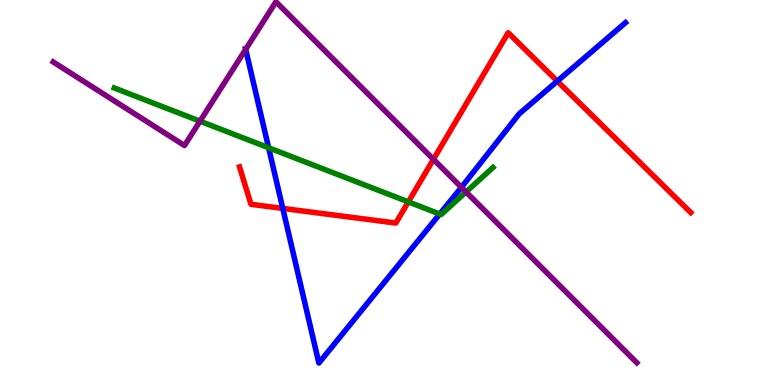[{'lines': ['blue', 'red'], 'intersections': [{'x': 3.65, 'y': 4.59}, {'x': 7.19, 'y': 7.89}]}, {'lines': ['green', 'red'], 'intersections': [{'x': 5.27, 'y': 4.76}]}, {'lines': ['purple', 'red'], 'intersections': [{'x': 5.59, 'y': 5.86}]}, {'lines': ['blue', 'green'], 'intersections': [{'x': 3.47, 'y': 6.16}, {'x': 5.67, 'y': 4.44}]}, {'lines': ['blue', 'purple'], 'intersections': [{'x': 3.17, 'y': 8.72}, {'x': 5.95, 'y': 5.13}]}, {'lines': ['green', 'purple'], 'intersections': [{'x': 2.58, 'y': 6.85}, {'x': 6.01, 'y': 5.01}]}]